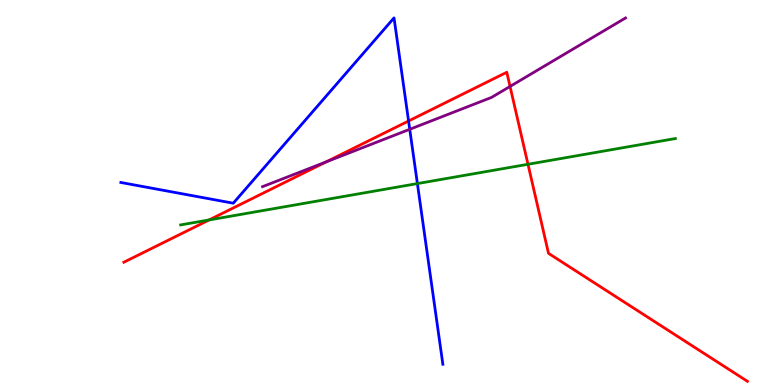[{'lines': ['blue', 'red'], 'intersections': [{'x': 5.27, 'y': 6.86}]}, {'lines': ['green', 'red'], 'intersections': [{'x': 2.7, 'y': 4.29}, {'x': 6.81, 'y': 5.73}]}, {'lines': ['purple', 'red'], 'intersections': [{'x': 4.21, 'y': 5.8}, {'x': 6.58, 'y': 7.75}]}, {'lines': ['blue', 'green'], 'intersections': [{'x': 5.39, 'y': 5.23}]}, {'lines': ['blue', 'purple'], 'intersections': [{'x': 5.29, 'y': 6.64}]}, {'lines': ['green', 'purple'], 'intersections': []}]